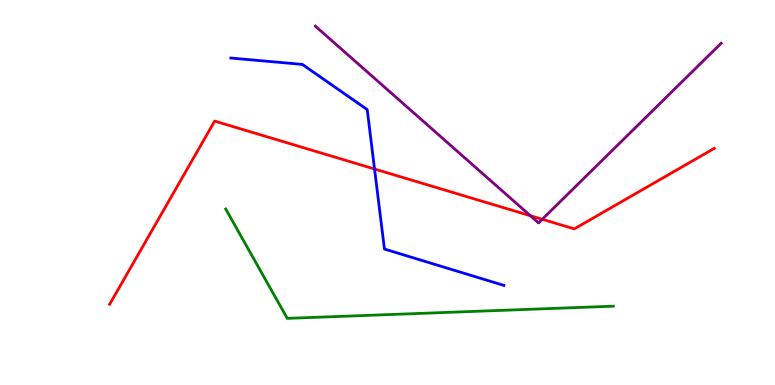[{'lines': ['blue', 'red'], 'intersections': [{'x': 4.83, 'y': 5.61}]}, {'lines': ['green', 'red'], 'intersections': []}, {'lines': ['purple', 'red'], 'intersections': [{'x': 6.84, 'y': 4.4}, {'x': 7.0, 'y': 4.3}]}, {'lines': ['blue', 'green'], 'intersections': []}, {'lines': ['blue', 'purple'], 'intersections': []}, {'lines': ['green', 'purple'], 'intersections': []}]